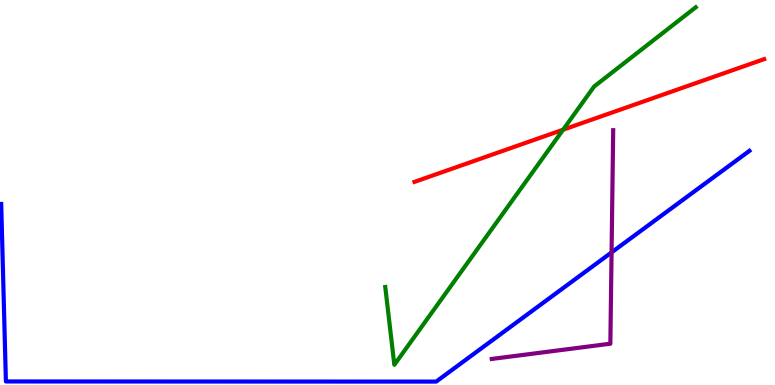[{'lines': ['blue', 'red'], 'intersections': []}, {'lines': ['green', 'red'], 'intersections': [{'x': 7.27, 'y': 6.63}]}, {'lines': ['purple', 'red'], 'intersections': []}, {'lines': ['blue', 'green'], 'intersections': []}, {'lines': ['blue', 'purple'], 'intersections': [{'x': 7.89, 'y': 3.44}]}, {'lines': ['green', 'purple'], 'intersections': []}]